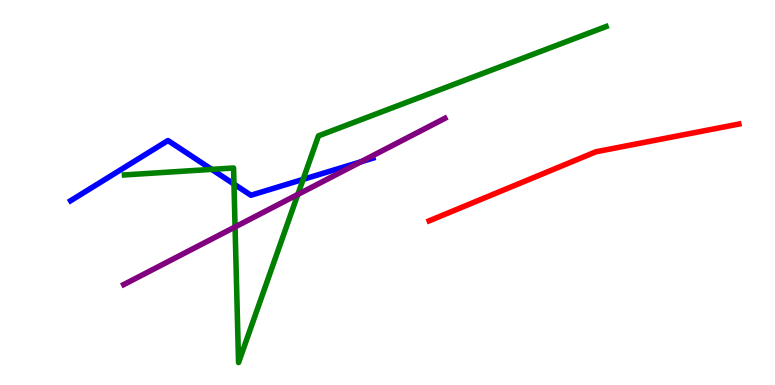[{'lines': ['blue', 'red'], 'intersections': []}, {'lines': ['green', 'red'], 'intersections': []}, {'lines': ['purple', 'red'], 'intersections': []}, {'lines': ['blue', 'green'], 'intersections': [{'x': 2.73, 'y': 5.6}, {'x': 3.02, 'y': 5.22}, {'x': 3.91, 'y': 5.34}]}, {'lines': ['blue', 'purple'], 'intersections': [{'x': 4.66, 'y': 5.8}]}, {'lines': ['green', 'purple'], 'intersections': [{'x': 3.03, 'y': 4.11}, {'x': 3.84, 'y': 4.95}]}]